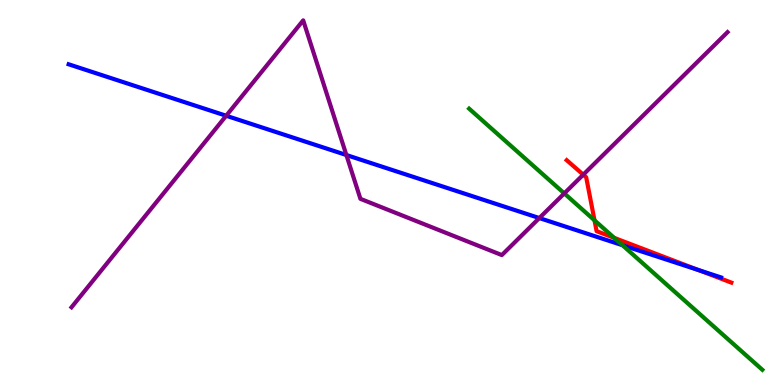[{'lines': ['blue', 'red'], 'intersections': [{'x': 9.01, 'y': 2.99}]}, {'lines': ['green', 'red'], 'intersections': [{'x': 7.67, 'y': 4.28}, {'x': 7.93, 'y': 3.82}]}, {'lines': ['purple', 'red'], 'intersections': [{'x': 7.53, 'y': 5.46}]}, {'lines': ['blue', 'green'], 'intersections': [{'x': 8.03, 'y': 3.63}]}, {'lines': ['blue', 'purple'], 'intersections': [{'x': 2.92, 'y': 6.99}, {'x': 4.47, 'y': 5.97}, {'x': 6.96, 'y': 4.34}]}, {'lines': ['green', 'purple'], 'intersections': [{'x': 7.28, 'y': 4.98}]}]